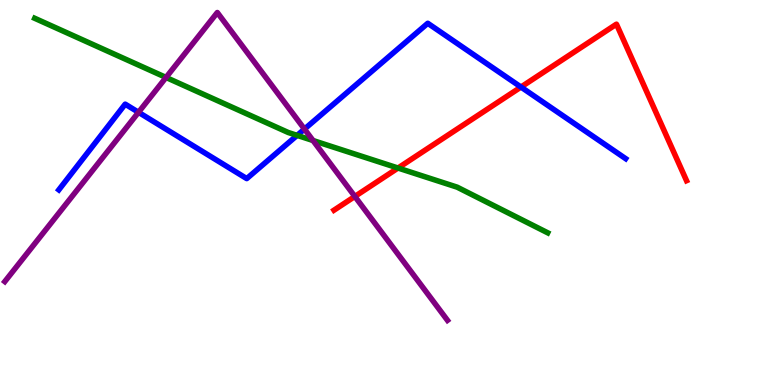[{'lines': ['blue', 'red'], 'intersections': [{'x': 6.72, 'y': 7.74}]}, {'lines': ['green', 'red'], 'intersections': [{'x': 5.14, 'y': 5.64}]}, {'lines': ['purple', 'red'], 'intersections': [{'x': 4.58, 'y': 4.9}]}, {'lines': ['blue', 'green'], 'intersections': [{'x': 3.83, 'y': 6.48}]}, {'lines': ['blue', 'purple'], 'intersections': [{'x': 1.79, 'y': 7.08}, {'x': 3.93, 'y': 6.65}]}, {'lines': ['green', 'purple'], 'intersections': [{'x': 2.14, 'y': 7.99}, {'x': 4.04, 'y': 6.35}]}]